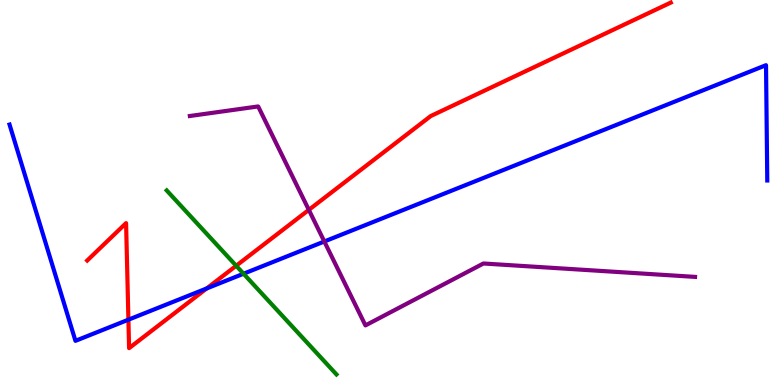[{'lines': ['blue', 'red'], 'intersections': [{'x': 1.66, 'y': 1.7}, {'x': 2.67, 'y': 2.51}]}, {'lines': ['green', 'red'], 'intersections': [{'x': 3.05, 'y': 3.1}]}, {'lines': ['purple', 'red'], 'intersections': [{'x': 3.98, 'y': 4.55}]}, {'lines': ['blue', 'green'], 'intersections': [{'x': 3.14, 'y': 2.89}]}, {'lines': ['blue', 'purple'], 'intersections': [{'x': 4.18, 'y': 3.73}]}, {'lines': ['green', 'purple'], 'intersections': []}]